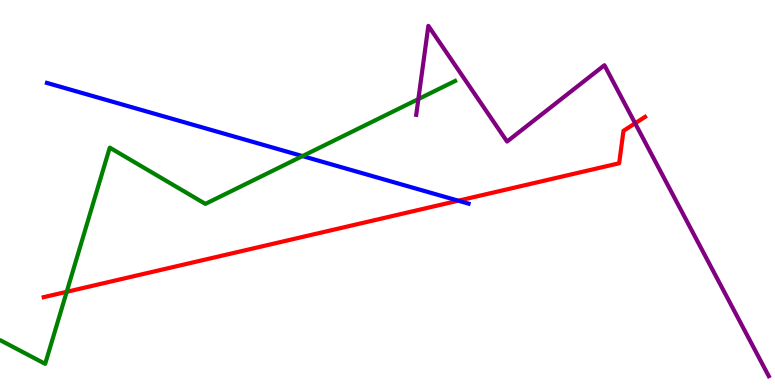[{'lines': ['blue', 'red'], 'intersections': [{'x': 5.91, 'y': 4.79}]}, {'lines': ['green', 'red'], 'intersections': [{'x': 0.861, 'y': 2.42}]}, {'lines': ['purple', 'red'], 'intersections': [{'x': 8.2, 'y': 6.8}]}, {'lines': ['blue', 'green'], 'intersections': [{'x': 3.9, 'y': 5.95}]}, {'lines': ['blue', 'purple'], 'intersections': []}, {'lines': ['green', 'purple'], 'intersections': [{'x': 5.4, 'y': 7.43}]}]